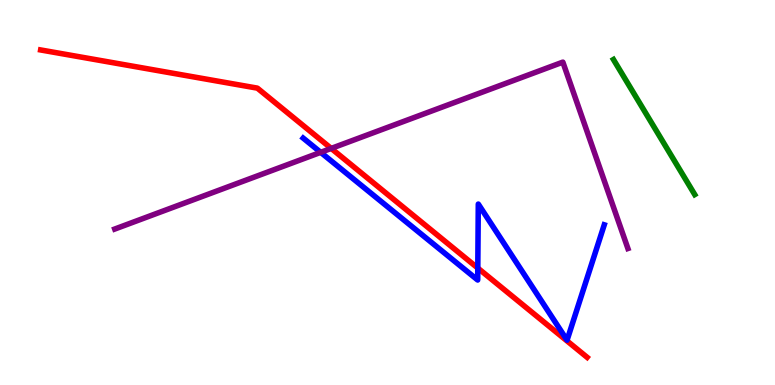[{'lines': ['blue', 'red'], 'intersections': [{'x': 6.17, 'y': 3.04}]}, {'lines': ['green', 'red'], 'intersections': []}, {'lines': ['purple', 'red'], 'intersections': [{'x': 4.27, 'y': 6.15}]}, {'lines': ['blue', 'green'], 'intersections': []}, {'lines': ['blue', 'purple'], 'intersections': [{'x': 4.14, 'y': 6.04}]}, {'lines': ['green', 'purple'], 'intersections': []}]